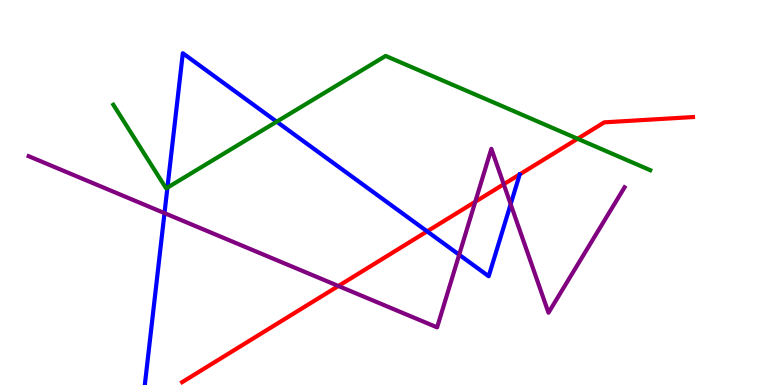[{'lines': ['blue', 'red'], 'intersections': [{'x': 5.51, 'y': 3.99}]}, {'lines': ['green', 'red'], 'intersections': [{'x': 7.45, 'y': 6.4}]}, {'lines': ['purple', 'red'], 'intersections': [{'x': 4.37, 'y': 2.57}, {'x': 6.13, 'y': 4.76}, {'x': 6.5, 'y': 5.21}]}, {'lines': ['blue', 'green'], 'intersections': [{'x': 2.16, 'y': 5.13}, {'x': 3.57, 'y': 6.84}]}, {'lines': ['blue', 'purple'], 'intersections': [{'x': 2.12, 'y': 4.46}, {'x': 5.92, 'y': 3.38}, {'x': 6.59, 'y': 4.7}]}, {'lines': ['green', 'purple'], 'intersections': []}]